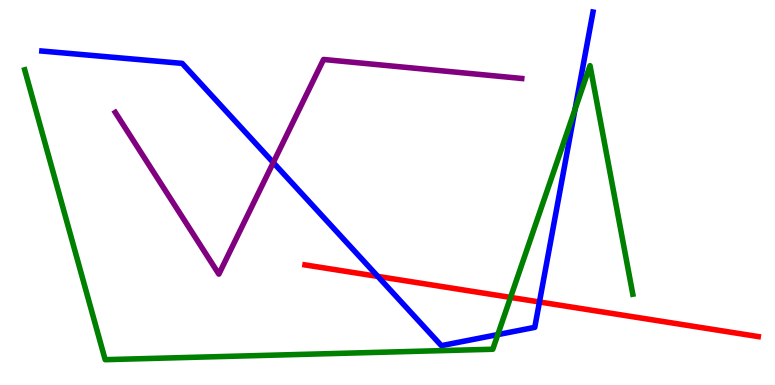[{'lines': ['blue', 'red'], 'intersections': [{'x': 4.88, 'y': 2.82}, {'x': 6.96, 'y': 2.16}]}, {'lines': ['green', 'red'], 'intersections': [{'x': 6.59, 'y': 2.28}]}, {'lines': ['purple', 'red'], 'intersections': []}, {'lines': ['blue', 'green'], 'intersections': [{'x': 6.42, 'y': 1.31}, {'x': 7.42, 'y': 7.16}]}, {'lines': ['blue', 'purple'], 'intersections': [{'x': 3.53, 'y': 5.78}]}, {'lines': ['green', 'purple'], 'intersections': []}]